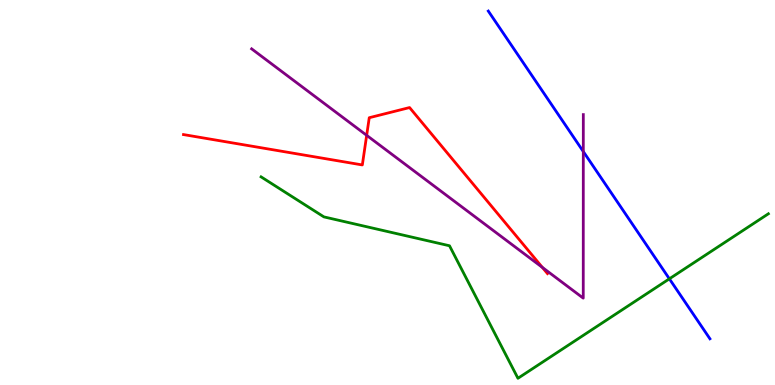[{'lines': ['blue', 'red'], 'intersections': []}, {'lines': ['green', 'red'], 'intersections': []}, {'lines': ['purple', 'red'], 'intersections': [{'x': 4.73, 'y': 6.48}, {'x': 7.0, 'y': 3.05}]}, {'lines': ['blue', 'green'], 'intersections': [{'x': 8.64, 'y': 2.76}]}, {'lines': ['blue', 'purple'], 'intersections': [{'x': 7.53, 'y': 6.06}]}, {'lines': ['green', 'purple'], 'intersections': []}]